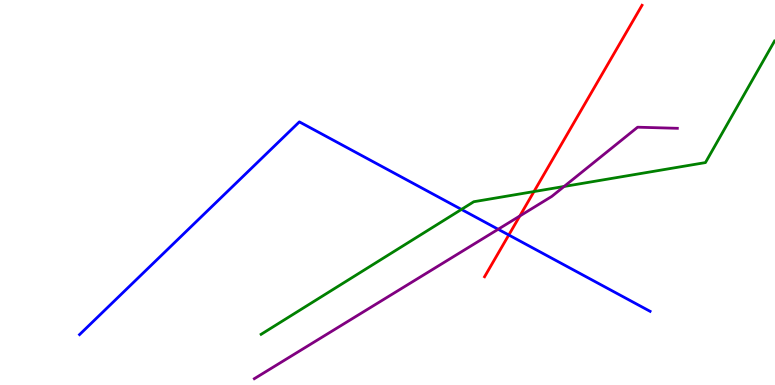[{'lines': ['blue', 'red'], 'intersections': [{'x': 6.56, 'y': 3.9}]}, {'lines': ['green', 'red'], 'intersections': [{'x': 6.89, 'y': 5.02}]}, {'lines': ['purple', 'red'], 'intersections': [{'x': 6.71, 'y': 4.39}]}, {'lines': ['blue', 'green'], 'intersections': [{'x': 5.95, 'y': 4.56}]}, {'lines': ['blue', 'purple'], 'intersections': [{'x': 6.43, 'y': 4.05}]}, {'lines': ['green', 'purple'], 'intersections': [{'x': 7.28, 'y': 5.16}]}]